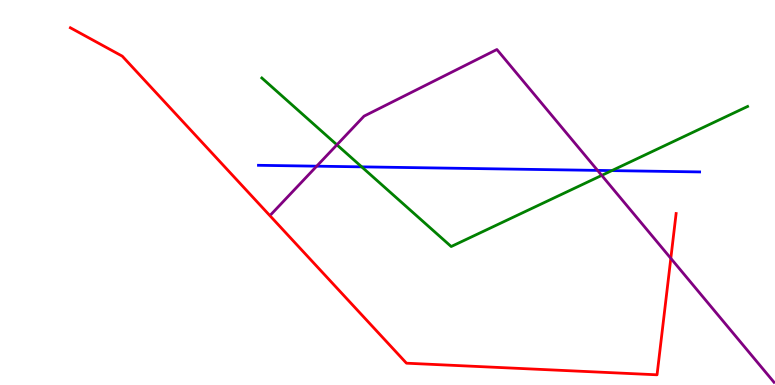[{'lines': ['blue', 'red'], 'intersections': []}, {'lines': ['green', 'red'], 'intersections': []}, {'lines': ['purple', 'red'], 'intersections': [{'x': 8.66, 'y': 3.29}]}, {'lines': ['blue', 'green'], 'intersections': [{'x': 4.67, 'y': 5.67}, {'x': 7.89, 'y': 5.57}]}, {'lines': ['blue', 'purple'], 'intersections': [{'x': 4.09, 'y': 5.68}, {'x': 7.71, 'y': 5.57}]}, {'lines': ['green', 'purple'], 'intersections': [{'x': 4.35, 'y': 6.24}, {'x': 7.76, 'y': 5.44}]}]